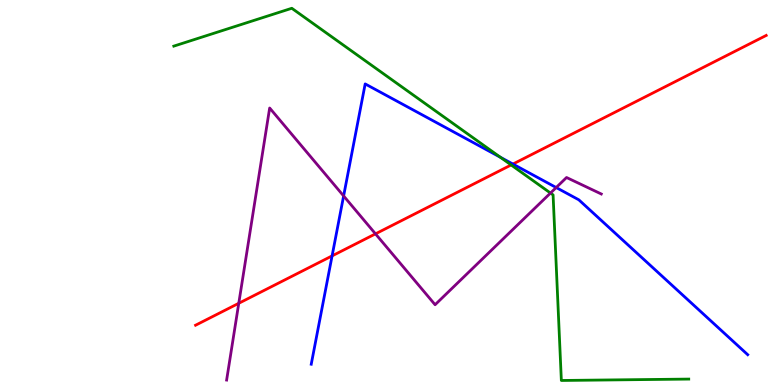[{'lines': ['blue', 'red'], 'intersections': [{'x': 4.28, 'y': 3.35}, {'x': 6.62, 'y': 5.74}]}, {'lines': ['green', 'red'], 'intersections': [{'x': 6.6, 'y': 5.72}]}, {'lines': ['purple', 'red'], 'intersections': [{'x': 3.08, 'y': 2.12}, {'x': 4.85, 'y': 3.93}]}, {'lines': ['blue', 'green'], 'intersections': [{'x': 6.46, 'y': 5.92}]}, {'lines': ['blue', 'purple'], 'intersections': [{'x': 4.43, 'y': 4.91}, {'x': 7.18, 'y': 5.13}]}, {'lines': ['green', 'purple'], 'intersections': [{'x': 7.1, 'y': 4.99}]}]